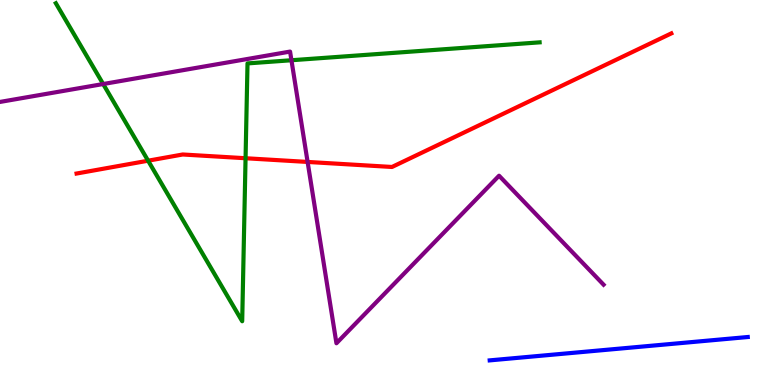[{'lines': ['blue', 'red'], 'intersections': []}, {'lines': ['green', 'red'], 'intersections': [{'x': 1.91, 'y': 5.83}, {'x': 3.17, 'y': 5.89}]}, {'lines': ['purple', 'red'], 'intersections': [{'x': 3.97, 'y': 5.79}]}, {'lines': ['blue', 'green'], 'intersections': []}, {'lines': ['blue', 'purple'], 'intersections': []}, {'lines': ['green', 'purple'], 'intersections': [{'x': 1.33, 'y': 7.82}, {'x': 3.76, 'y': 8.44}]}]